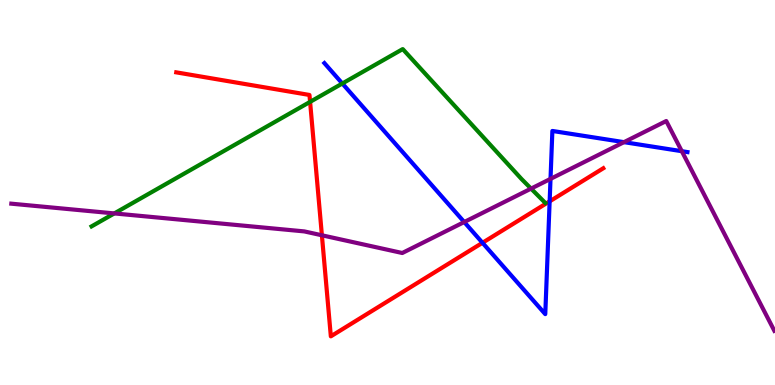[{'lines': ['blue', 'red'], 'intersections': [{'x': 6.23, 'y': 3.69}, {'x': 7.09, 'y': 4.77}]}, {'lines': ['green', 'red'], 'intersections': [{'x': 4.0, 'y': 7.35}]}, {'lines': ['purple', 'red'], 'intersections': [{'x': 4.15, 'y': 3.89}]}, {'lines': ['blue', 'green'], 'intersections': [{'x': 4.42, 'y': 7.83}]}, {'lines': ['blue', 'purple'], 'intersections': [{'x': 5.99, 'y': 4.23}, {'x': 7.1, 'y': 5.35}, {'x': 8.05, 'y': 6.31}, {'x': 8.8, 'y': 6.07}]}, {'lines': ['green', 'purple'], 'intersections': [{'x': 1.47, 'y': 4.46}, {'x': 6.85, 'y': 5.1}]}]